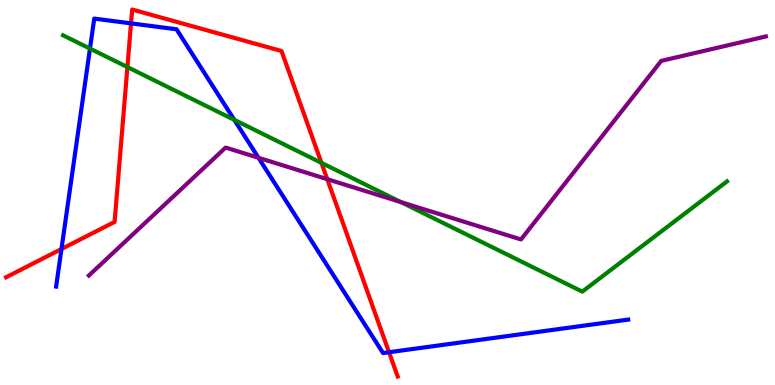[{'lines': ['blue', 'red'], 'intersections': [{'x': 0.793, 'y': 3.53}, {'x': 1.69, 'y': 9.39}, {'x': 5.02, 'y': 0.851}]}, {'lines': ['green', 'red'], 'intersections': [{'x': 1.64, 'y': 8.26}, {'x': 4.15, 'y': 5.77}]}, {'lines': ['purple', 'red'], 'intersections': [{'x': 4.22, 'y': 5.35}]}, {'lines': ['blue', 'green'], 'intersections': [{'x': 1.16, 'y': 8.74}, {'x': 3.02, 'y': 6.89}]}, {'lines': ['blue', 'purple'], 'intersections': [{'x': 3.34, 'y': 5.9}]}, {'lines': ['green', 'purple'], 'intersections': [{'x': 5.17, 'y': 4.75}]}]